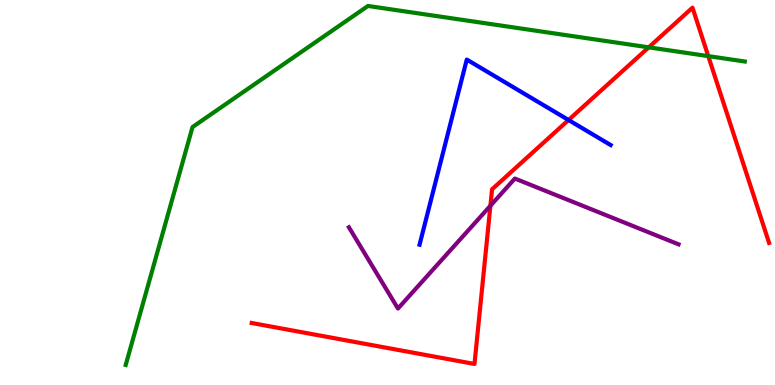[{'lines': ['blue', 'red'], 'intersections': [{'x': 7.34, 'y': 6.88}]}, {'lines': ['green', 'red'], 'intersections': [{'x': 8.37, 'y': 8.77}, {'x': 9.14, 'y': 8.54}]}, {'lines': ['purple', 'red'], 'intersections': [{'x': 6.33, 'y': 4.66}]}, {'lines': ['blue', 'green'], 'intersections': []}, {'lines': ['blue', 'purple'], 'intersections': []}, {'lines': ['green', 'purple'], 'intersections': []}]